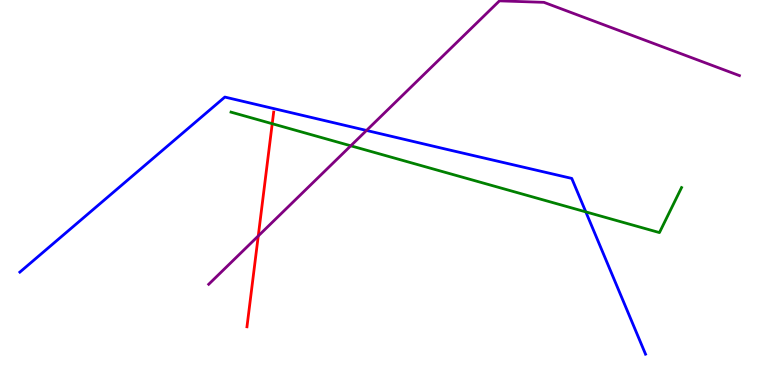[{'lines': ['blue', 'red'], 'intersections': []}, {'lines': ['green', 'red'], 'intersections': [{'x': 3.51, 'y': 6.79}]}, {'lines': ['purple', 'red'], 'intersections': [{'x': 3.33, 'y': 3.87}]}, {'lines': ['blue', 'green'], 'intersections': [{'x': 7.56, 'y': 4.5}]}, {'lines': ['blue', 'purple'], 'intersections': [{'x': 4.73, 'y': 6.61}]}, {'lines': ['green', 'purple'], 'intersections': [{'x': 4.53, 'y': 6.21}]}]